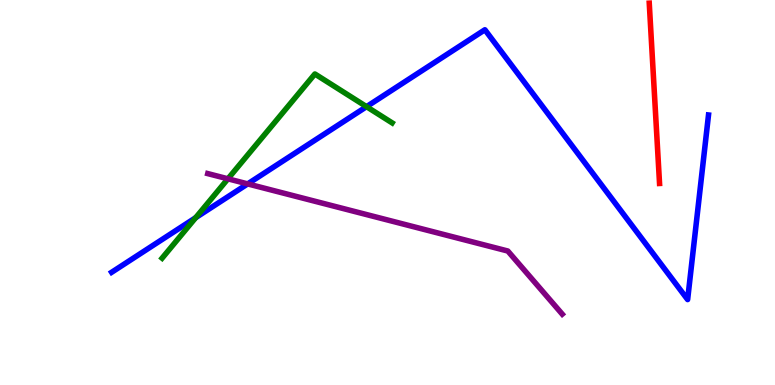[{'lines': ['blue', 'red'], 'intersections': []}, {'lines': ['green', 'red'], 'intersections': []}, {'lines': ['purple', 'red'], 'intersections': []}, {'lines': ['blue', 'green'], 'intersections': [{'x': 2.52, 'y': 4.35}, {'x': 4.73, 'y': 7.23}]}, {'lines': ['blue', 'purple'], 'intersections': [{'x': 3.2, 'y': 5.22}]}, {'lines': ['green', 'purple'], 'intersections': [{'x': 2.94, 'y': 5.36}]}]